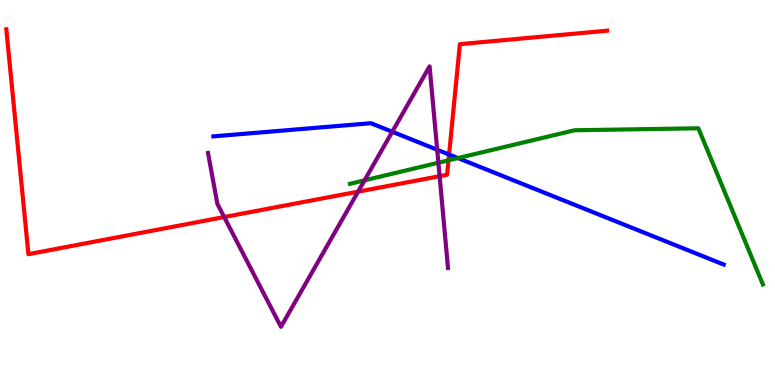[{'lines': ['blue', 'red'], 'intersections': [{'x': 5.79, 'y': 5.99}]}, {'lines': ['green', 'red'], 'intersections': [{'x': 5.79, 'y': 5.84}]}, {'lines': ['purple', 'red'], 'intersections': [{'x': 2.89, 'y': 4.36}, {'x': 4.62, 'y': 5.02}, {'x': 5.67, 'y': 5.42}]}, {'lines': ['blue', 'green'], 'intersections': [{'x': 5.91, 'y': 5.89}]}, {'lines': ['blue', 'purple'], 'intersections': [{'x': 5.06, 'y': 6.58}, {'x': 5.64, 'y': 6.11}]}, {'lines': ['green', 'purple'], 'intersections': [{'x': 4.7, 'y': 5.32}, {'x': 5.66, 'y': 5.77}]}]